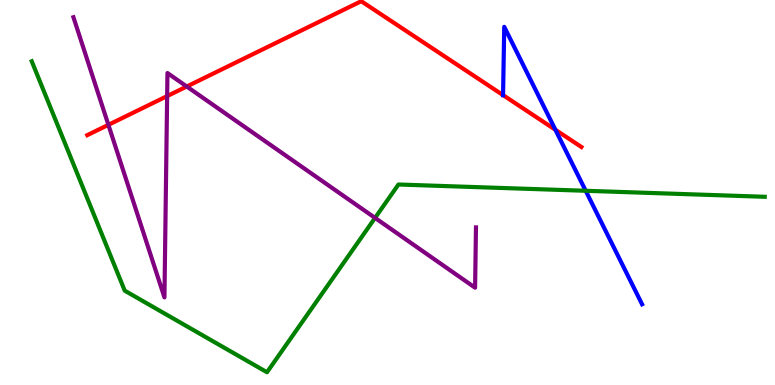[{'lines': ['blue', 'red'], 'intersections': [{'x': 6.49, 'y': 7.53}, {'x': 7.17, 'y': 6.63}]}, {'lines': ['green', 'red'], 'intersections': []}, {'lines': ['purple', 'red'], 'intersections': [{'x': 1.4, 'y': 6.76}, {'x': 2.16, 'y': 7.5}, {'x': 2.41, 'y': 7.75}]}, {'lines': ['blue', 'green'], 'intersections': [{'x': 7.56, 'y': 5.04}]}, {'lines': ['blue', 'purple'], 'intersections': []}, {'lines': ['green', 'purple'], 'intersections': [{'x': 4.84, 'y': 4.34}]}]